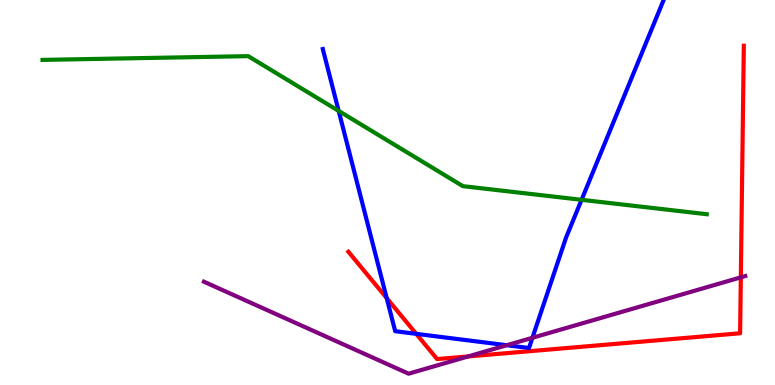[{'lines': ['blue', 'red'], 'intersections': [{'x': 4.99, 'y': 2.26}, {'x': 5.37, 'y': 1.33}]}, {'lines': ['green', 'red'], 'intersections': []}, {'lines': ['purple', 'red'], 'intersections': [{'x': 6.04, 'y': 0.742}, {'x': 9.56, 'y': 2.8}]}, {'lines': ['blue', 'green'], 'intersections': [{'x': 4.37, 'y': 7.12}, {'x': 7.5, 'y': 4.81}]}, {'lines': ['blue', 'purple'], 'intersections': [{'x': 6.54, 'y': 1.03}, {'x': 6.87, 'y': 1.23}]}, {'lines': ['green', 'purple'], 'intersections': []}]